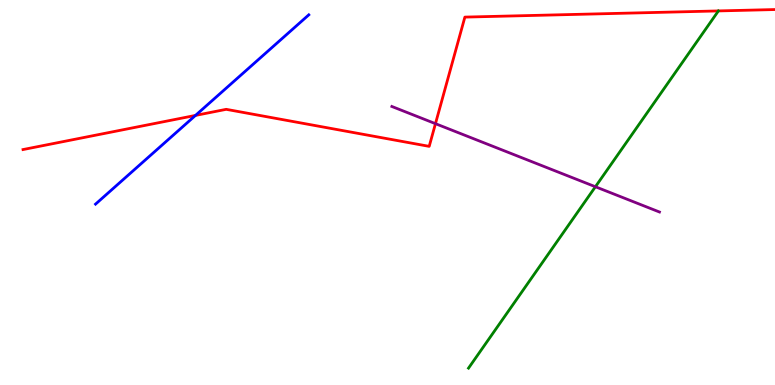[{'lines': ['blue', 'red'], 'intersections': [{'x': 2.52, 'y': 7.0}]}, {'lines': ['green', 'red'], 'intersections': []}, {'lines': ['purple', 'red'], 'intersections': [{'x': 5.62, 'y': 6.79}]}, {'lines': ['blue', 'green'], 'intersections': []}, {'lines': ['blue', 'purple'], 'intersections': []}, {'lines': ['green', 'purple'], 'intersections': [{'x': 7.68, 'y': 5.15}]}]